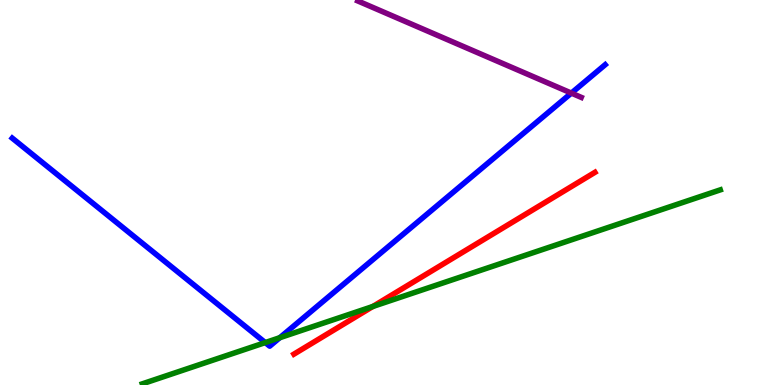[{'lines': ['blue', 'red'], 'intersections': []}, {'lines': ['green', 'red'], 'intersections': [{'x': 4.81, 'y': 2.04}]}, {'lines': ['purple', 'red'], 'intersections': []}, {'lines': ['blue', 'green'], 'intersections': [{'x': 3.42, 'y': 1.1}, {'x': 3.61, 'y': 1.23}]}, {'lines': ['blue', 'purple'], 'intersections': [{'x': 7.37, 'y': 7.58}]}, {'lines': ['green', 'purple'], 'intersections': []}]